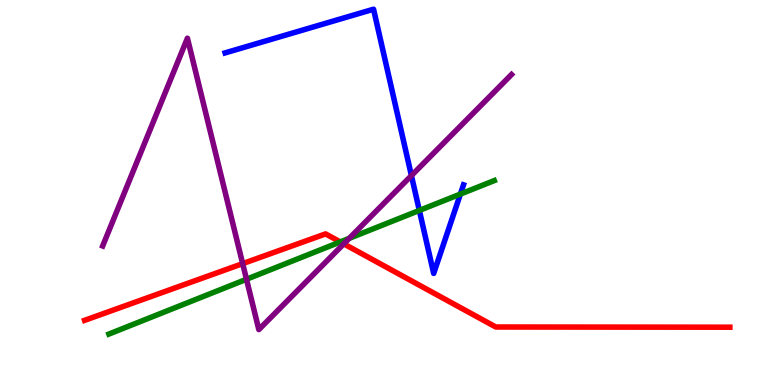[{'lines': ['blue', 'red'], 'intersections': []}, {'lines': ['green', 'red'], 'intersections': [{'x': 4.39, 'y': 3.72}]}, {'lines': ['purple', 'red'], 'intersections': [{'x': 3.13, 'y': 3.15}, {'x': 4.44, 'y': 3.67}]}, {'lines': ['blue', 'green'], 'intersections': [{'x': 5.41, 'y': 4.53}, {'x': 5.94, 'y': 4.96}]}, {'lines': ['blue', 'purple'], 'intersections': [{'x': 5.31, 'y': 5.44}]}, {'lines': ['green', 'purple'], 'intersections': [{'x': 3.18, 'y': 2.75}, {'x': 4.51, 'y': 3.81}]}]